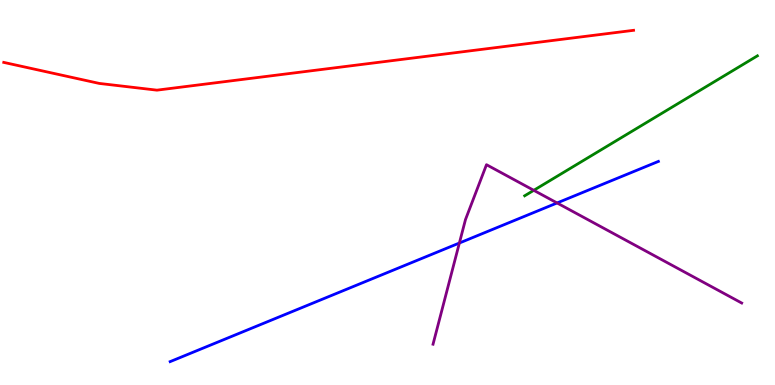[{'lines': ['blue', 'red'], 'intersections': []}, {'lines': ['green', 'red'], 'intersections': []}, {'lines': ['purple', 'red'], 'intersections': []}, {'lines': ['blue', 'green'], 'intersections': []}, {'lines': ['blue', 'purple'], 'intersections': [{'x': 5.93, 'y': 3.69}, {'x': 7.19, 'y': 4.73}]}, {'lines': ['green', 'purple'], 'intersections': [{'x': 6.89, 'y': 5.06}]}]